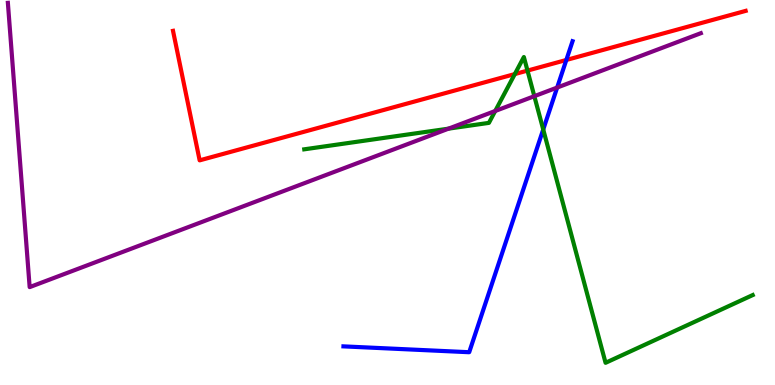[{'lines': ['blue', 'red'], 'intersections': [{'x': 7.31, 'y': 8.44}]}, {'lines': ['green', 'red'], 'intersections': [{'x': 6.64, 'y': 8.08}, {'x': 6.81, 'y': 8.17}]}, {'lines': ['purple', 'red'], 'intersections': []}, {'lines': ['blue', 'green'], 'intersections': [{'x': 7.01, 'y': 6.64}]}, {'lines': ['blue', 'purple'], 'intersections': [{'x': 7.19, 'y': 7.73}]}, {'lines': ['green', 'purple'], 'intersections': [{'x': 5.79, 'y': 6.66}, {'x': 6.39, 'y': 7.12}, {'x': 6.89, 'y': 7.5}]}]